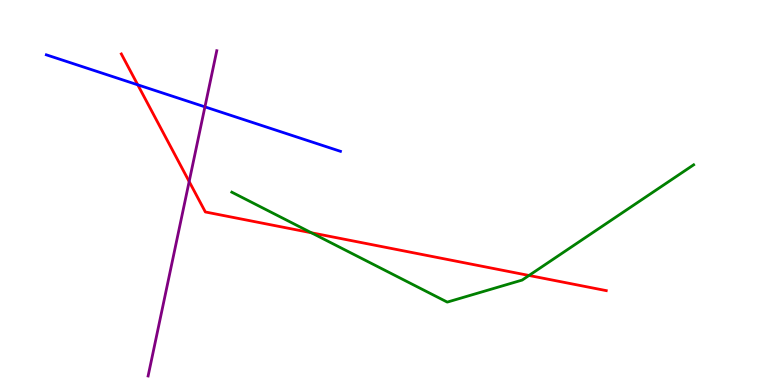[{'lines': ['blue', 'red'], 'intersections': [{'x': 1.78, 'y': 7.8}]}, {'lines': ['green', 'red'], 'intersections': [{'x': 4.02, 'y': 3.95}, {'x': 6.83, 'y': 2.85}]}, {'lines': ['purple', 'red'], 'intersections': [{'x': 2.44, 'y': 5.29}]}, {'lines': ['blue', 'green'], 'intersections': []}, {'lines': ['blue', 'purple'], 'intersections': [{'x': 2.64, 'y': 7.22}]}, {'lines': ['green', 'purple'], 'intersections': []}]